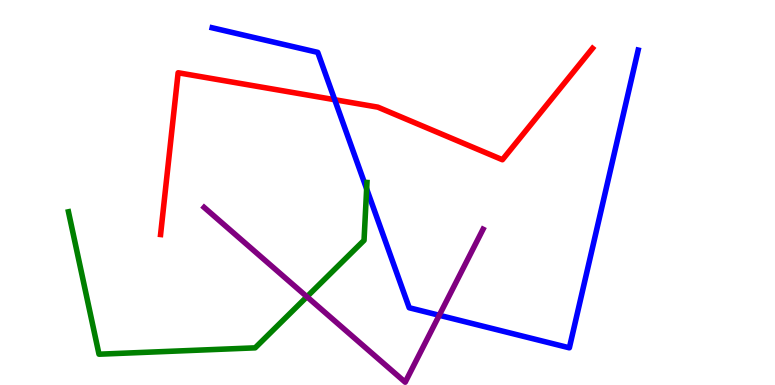[{'lines': ['blue', 'red'], 'intersections': [{'x': 4.32, 'y': 7.41}]}, {'lines': ['green', 'red'], 'intersections': []}, {'lines': ['purple', 'red'], 'intersections': []}, {'lines': ['blue', 'green'], 'intersections': [{'x': 4.73, 'y': 5.09}]}, {'lines': ['blue', 'purple'], 'intersections': [{'x': 5.67, 'y': 1.81}]}, {'lines': ['green', 'purple'], 'intersections': [{'x': 3.96, 'y': 2.29}]}]